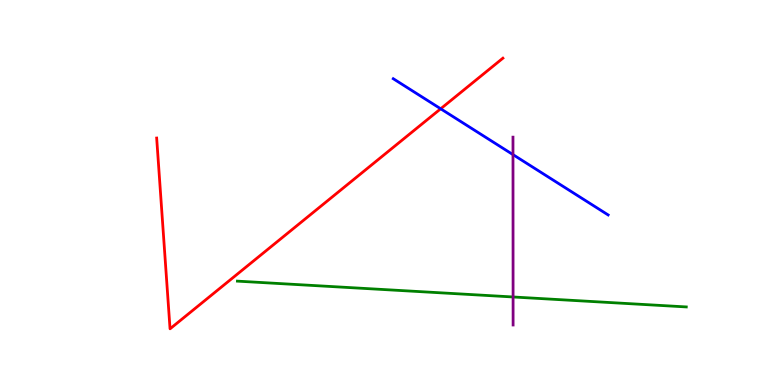[{'lines': ['blue', 'red'], 'intersections': [{'x': 5.69, 'y': 7.17}]}, {'lines': ['green', 'red'], 'intersections': []}, {'lines': ['purple', 'red'], 'intersections': []}, {'lines': ['blue', 'green'], 'intersections': []}, {'lines': ['blue', 'purple'], 'intersections': [{'x': 6.62, 'y': 5.98}]}, {'lines': ['green', 'purple'], 'intersections': [{'x': 6.62, 'y': 2.29}]}]